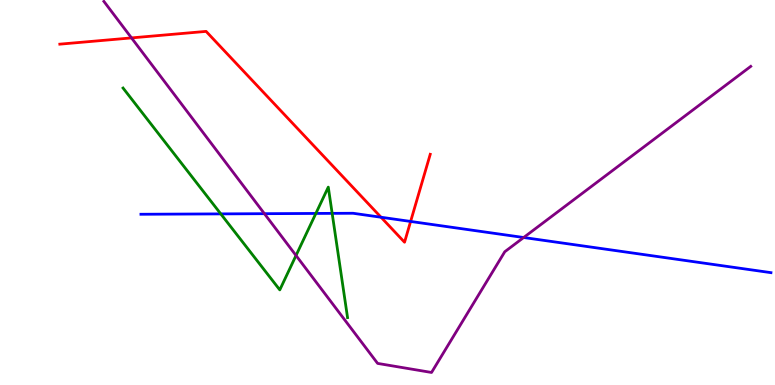[{'lines': ['blue', 'red'], 'intersections': [{'x': 4.92, 'y': 4.36}, {'x': 5.3, 'y': 4.25}]}, {'lines': ['green', 'red'], 'intersections': []}, {'lines': ['purple', 'red'], 'intersections': [{'x': 1.7, 'y': 9.02}]}, {'lines': ['blue', 'green'], 'intersections': [{'x': 2.85, 'y': 4.44}, {'x': 4.08, 'y': 4.46}, {'x': 4.29, 'y': 4.46}]}, {'lines': ['blue', 'purple'], 'intersections': [{'x': 3.41, 'y': 4.45}, {'x': 6.76, 'y': 3.83}]}, {'lines': ['green', 'purple'], 'intersections': [{'x': 3.82, 'y': 3.36}]}]